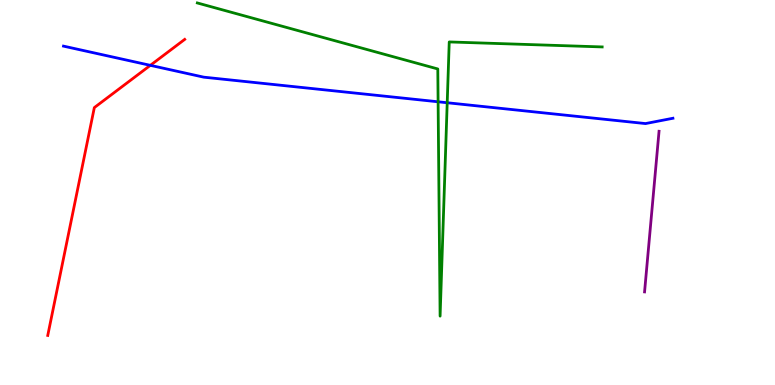[{'lines': ['blue', 'red'], 'intersections': [{'x': 1.94, 'y': 8.3}]}, {'lines': ['green', 'red'], 'intersections': []}, {'lines': ['purple', 'red'], 'intersections': []}, {'lines': ['blue', 'green'], 'intersections': [{'x': 5.65, 'y': 7.36}, {'x': 5.77, 'y': 7.33}]}, {'lines': ['blue', 'purple'], 'intersections': []}, {'lines': ['green', 'purple'], 'intersections': []}]